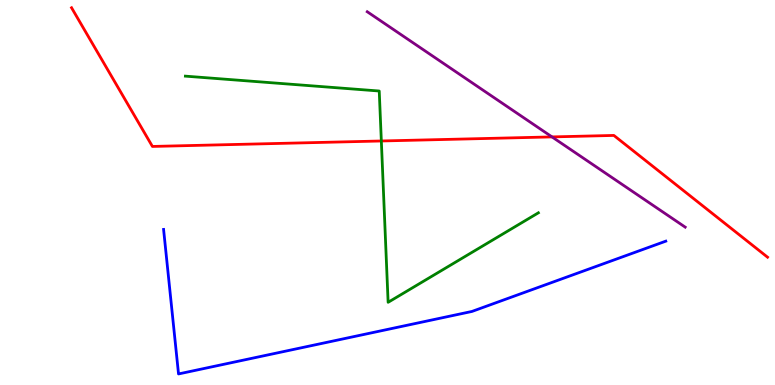[{'lines': ['blue', 'red'], 'intersections': []}, {'lines': ['green', 'red'], 'intersections': [{'x': 4.92, 'y': 6.34}]}, {'lines': ['purple', 'red'], 'intersections': [{'x': 7.12, 'y': 6.44}]}, {'lines': ['blue', 'green'], 'intersections': []}, {'lines': ['blue', 'purple'], 'intersections': []}, {'lines': ['green', 'purple'], 'intersections': []}]